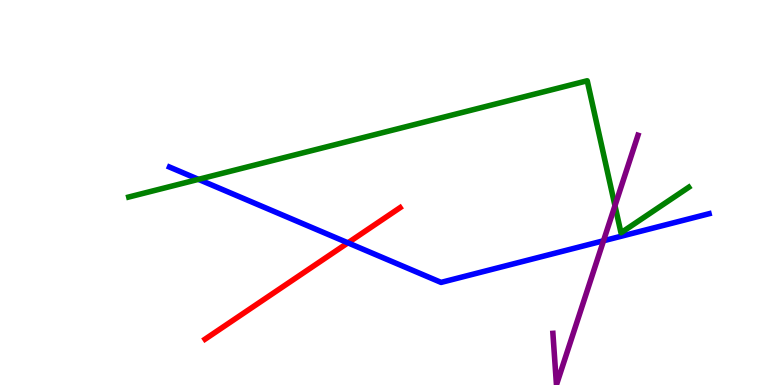[{'lines': ['blue', 'red'], 'intersections': [{'x': 4.49, 'y': 3.69}]}, {'lines': ['green', 'red'], 'intersections': []}, {'lines': ['purple', 'red'], 'intersections': []}, {'lines': ['blue', 'green'], 'intersections': [{'x': 2.56, 'y': 5.34}]}, {'lines': ['blue', 'purple'], 'intersections': [{'x': 7.79, 'y': 3.75}]}, {'lines': ['green', 'purple'], 'intersections': [{'x': 7.94, 'y': 4.66}]}]